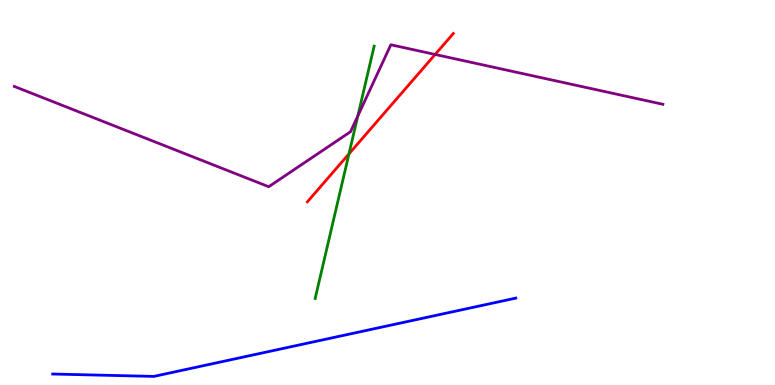[{'lines': ['blue', 'red'], 'intersections': []}, {'lines': ['green', 'red'], 'intersections': [{'x': 4.5, 'y': 6.0}]}, {'lines': ['purple', 'red'], 'intersections': [{'x': 5.61, 'y': 8.59}]}, {'lines': ['blue', 'green'], 'intersections': []}, {'lines': ['blue', 'purple'], 'intersections': []}, {'lines': ['green', 'purple'], 'intersections': [{'x': 4.62, 'y': 6.99}]}]